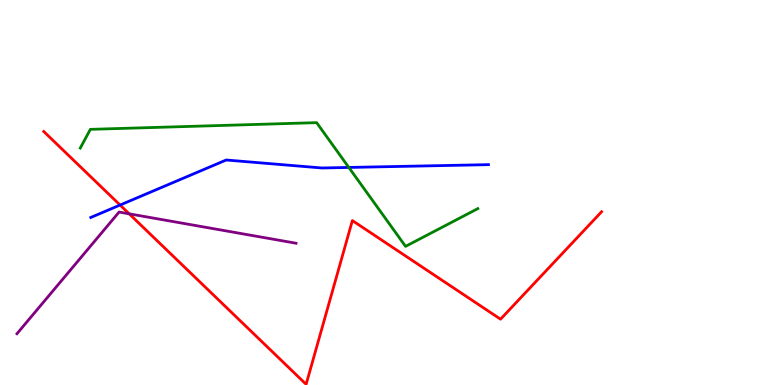[{'lines': ['blue', 'red'], 'intersections': [{'x': 1.55, 'y': 4.67}]}, {'lines': ['green', 'red'], 'intersections': []}, {'lines': ['purple', 'red'], 'intersections': [{'x': 1.67, 'y': 4.45}]}, {'lines': ['blue', 'green'], 'intersections': [{'x': 4.5, 'y': 5.65}]}, {'lines': ['blue', 'purple'], 'intersections': []}, {'lines': ['green', 'purple'], 'intersections': []}]